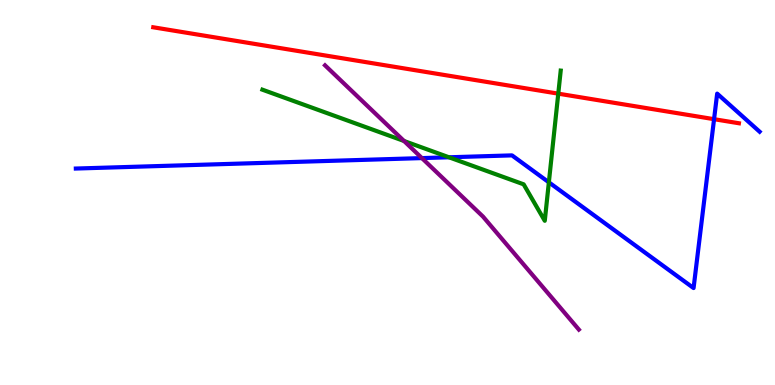[{'lines': ['blue', 'red'], 'intersections': [{'x': 9.21, 'y': 6.9}]}, {'lines': ['green', 'red'], 'intersections': [{'x': 7.2, 'y': 7.57}]}, {'lines': ['purple', 'red'], 'intersections': []}, {'lines': ['blue', 'green'], 'intersections': [{'x': 5.79, 'y': 5.91}, {'x': 7.08, 'y': 5.26}]}, {'lines': ['blue', 'purple'], 'intersections': [{'x': 5.44, 'y': 5.89}]}, {'lines': ['green', 'purple'], 'intersections': [{'x': 5.21, 'y': 6.34}]}]